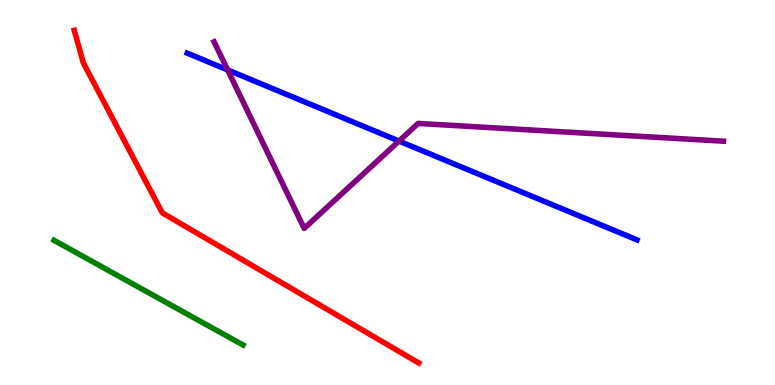[{'lines': ['blue', 'red'], 'intersections': []}, {'lines': ['green', 'red'], 'intersections': []}, {'lines': ['purple', 'red'], 'intersections': []}, {'lines': ['blue', 'green'], 'intersections': []}, {'lines': ['blue', 'purple'], 'intersections': [{'x': 2.94, 'y': 8.18}, {'x': 5.15, 'y': 6.34}]}, {'lines': ['green', 'purple'], 'intersections': []}]